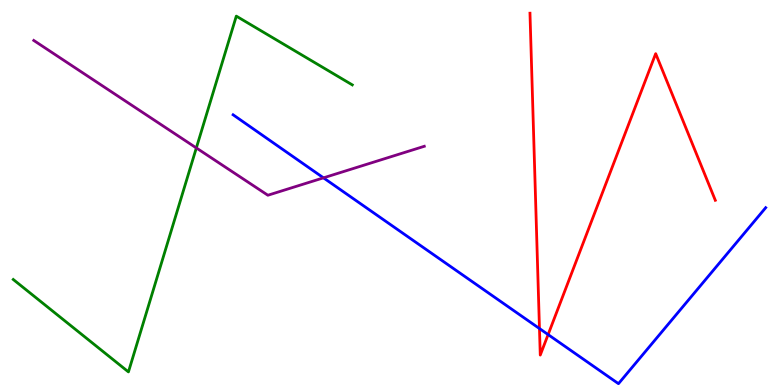[{'lines': ['blue', 'red'], 'intersections': [{'x': 6.96, 'y': 1.47}, {'x': 7.07, 'y': 1.31}]}, {'lines': ['green', 'red'], 'intersections': []}, {'lines': ['purple', 'red'], 'intersections': []}, {'lines': ['blue', 'green'], 'intersections': []}, {'lines': ['blue', 'purple'], 'intersections': [{'x': 4.17, 'y': 5.38}]}, {'lines': ['green', 'purple'], 'intersections': [{'x': 2.53, 'y': 6.16}]}]